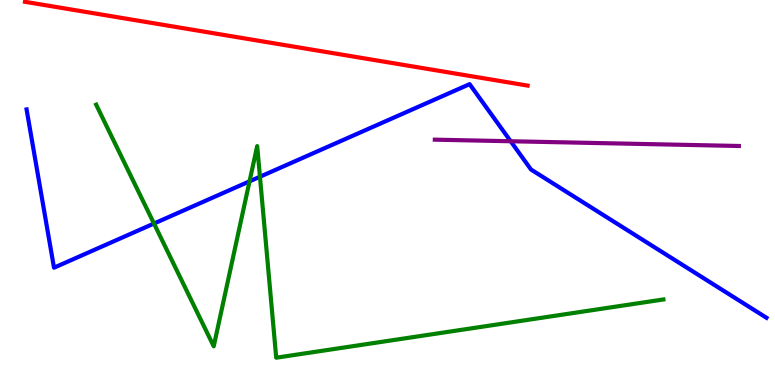[{'lines': ['blue', 'red'], 'intersections': []}, {'lines': ['green', 'red'], 'intersections': []}, {'lines': ['purple', 'red'], 'intersections': []}, {'lines': ['blue', 'green'], 'intersections': [{'x': 1.99, 'y': 4.19}, {'x': 3.22, 'y': 5.29}, {'x': 3.35, 'y': 5.41}]}, {'lines': ['blue', 'purple'], 'intersections': [{'x': 6.59, 'y': 6.33}]}, {'lines': ['green', 'purple'], 'intersections': []}]